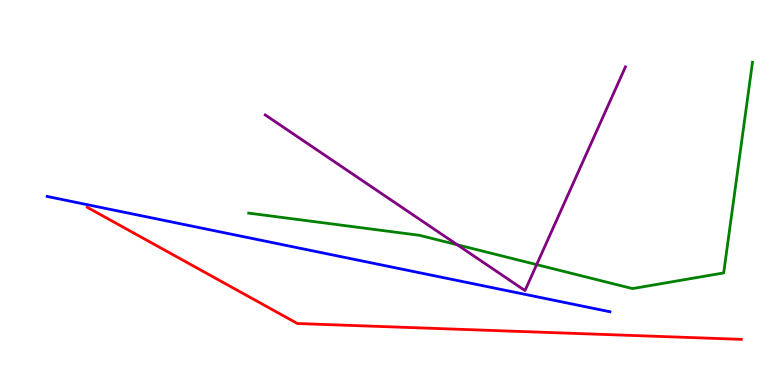[{'lines': ['blue', 'red'], 'intersections': []}, {'lines': ['green', 'red'], 'intersections': []}, {'lines': ['purple', 'red'], 'intersections': []}, {'lines': ['blue', 'green'], 'intersections': []}, {'lines': ['blue', 'purple'], 'intersections': []}, {'lines': ['green', 'purple'], 'intersections': [{'x': 5.9, 'y': 3.64}, {'x': 6.92, 'y': 3.13}]}]